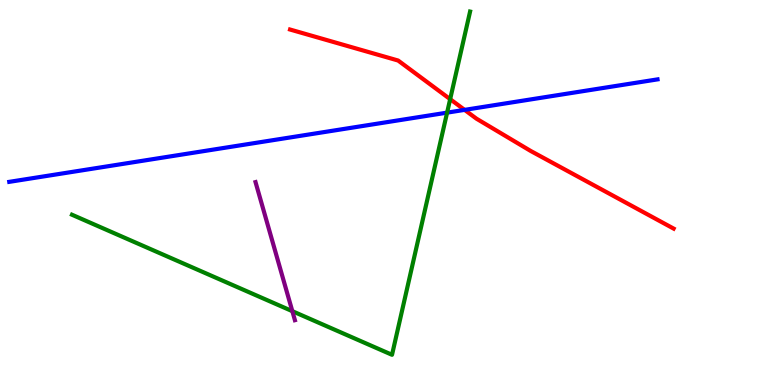[{'lines': ['blue', 'red'], 'intersections': [{'x': 5.99, 'y': 7.15}]}, {'lines': ['green', 'red'], 'intersections': [{'x': 5.81, 'y': 7.42}]}, {'lines': ['purple', 'red'], 'intersections': []}, {'lines': ['blue', 'green'], 'intersections': [{'x': 5.77, 'y': 7.07}]}, {'lines': ['blue', 'purple'], 'intersections': []}, {'lines': ['green', 'purple'], 'intersections': [{'x': 3.77, 'y': 1.92}]}]